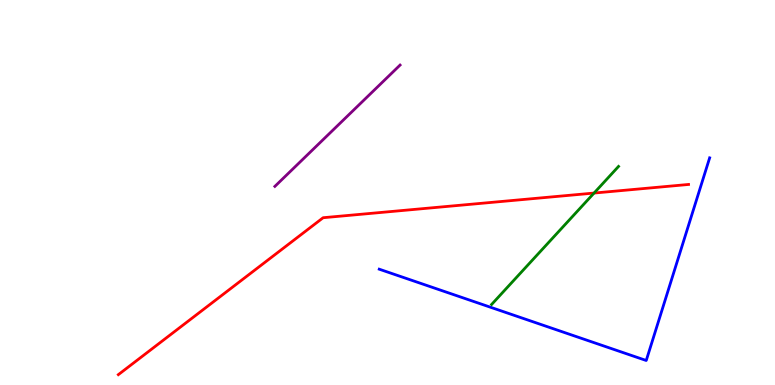[{'lines': ['blue', 'red'], 'intersections': []}, {'lines': ['green', 'red'], 'intersections': [{'x': 7.67, 'y': 4.99}]}, {'lines': ['purple', 'red'], 'intersections': []}, {'lines': ['blue', 'green'], 'intersections': []}, {'lines': ['blue', 'purple'], 'intersections': []}, {'lines': ['green', 'purple'], 'intersections': []}]